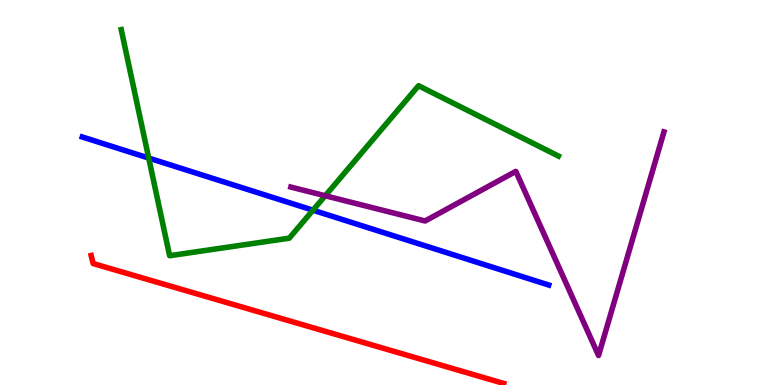[{'lines': ['blue', 'red'], 'intersections': []}, {'lines': ['green', 'red'], 'intersections': []}, {'lines': ['purple', 'red'], 'intersections': []}, {'lines': ['blue', 'green'], 'intersections': [{'x': 1.92, 'y': 5.89}, {'x': 4.04, 'y': 4.54}]}, {'lines': ['blue', 'purple'], 'intersections': []}, {'lines': ['green', 'purple'], 'intersections': [{'x': 4.2, 'y': 4.92}]}]